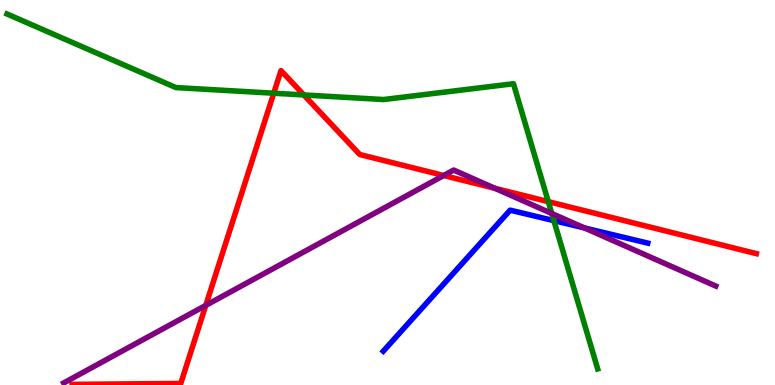[{'lines': ['blue', 'red'], 'intersections': []}, {'lines': ['green', 'red'], 'intersections': [{'x': 3.53, 'y': 7.58}, {'x': 3.92, 'y': 7.53}, {'x': 7.07, 'y': 4.76}]}, {'lines': ['purple', 'red'], 'intersections': [{'x': 2.66, 'y': 2.07}, {'x': 5.73, 'y': 5.44}, {'x': 6.39, 'y': 5.11}]}, {'lines': ['blue', 'green'], 'intersections': [{'x': 7.15, 'y': 4.27}]}, {'lines': ['blue', 'purple'], 'intersections': [{'x': 7.54, 'y': 4.08}]}, {'lines': ['green', 'purple'], 'intersections': [{'x': 7.12, 'y': 4.46}]}]